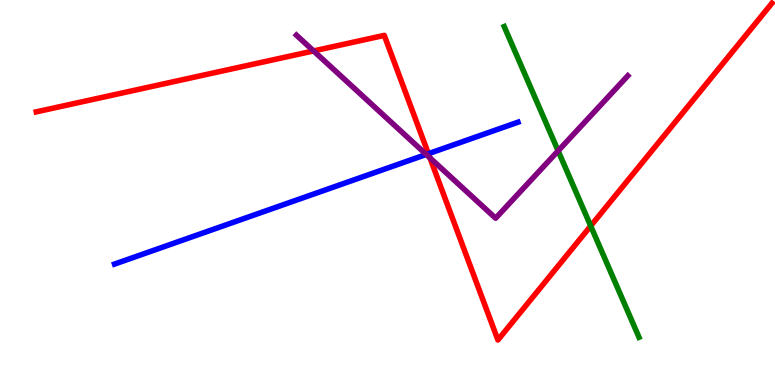[{'lines': ['blue', 'red'], 'intersections': [{'x': 5.53, 'y': 6.01}]}, {'lines': ['green', 'red'], 'intersections': [{'x': 7.62, 'y': 4.13}]}, {'lines': ['purple', 'red'], 'intersections': [{'x': 4.05, 'y': 8.68}, {'x': 5.55, 'y': 5.9}]}, {'lines': ['blue', 'green'], 'intersections': []}, {'lines': ['blue', 'purple'], 'intersections': [{'x': 5.5, 'y': 5.99}]}, {'lines': ['green', 'purple'], 'intersections': [{'x': 7.2, 'y': 6.08}]}]